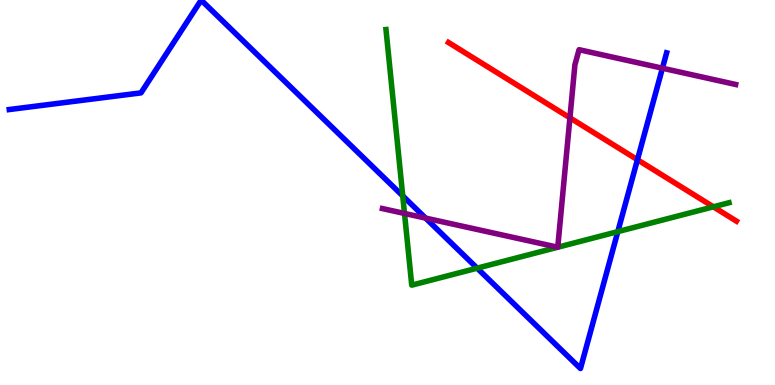[{'lines': ['blue', 'red'], 'intersections': [{'x': 8.23, 'y': 5.85}]}, {'lines': ['green', 'red'], 'intersections': [{'x': 9.2, 'y': 4.63}]}, {'lines': ['purple', 'red'], 'intersections': [{'x': 7.35, 'y': 6.94}]}, {'lines': ['blue', 'green'], 'intersections': [{'x': 5.2, 'y': 4.91}, {'x': 6.16, 'y': 3.03}, {'x': 7.97, 'y': 3.98}]}, {'lines': ['blue', 'purple'], 'intersections': [{'x': 5.49, 'y': 4.34}, {'x': 8.55, 'y': 8.23}]}, {'lines': ['green', 'purple'], 'intersections': [{'x': 5.22, 'y': 4.46}, {'x': 7.2, 'y': 3.58}, {'x': 7.2, 'y': 3.58}]}]